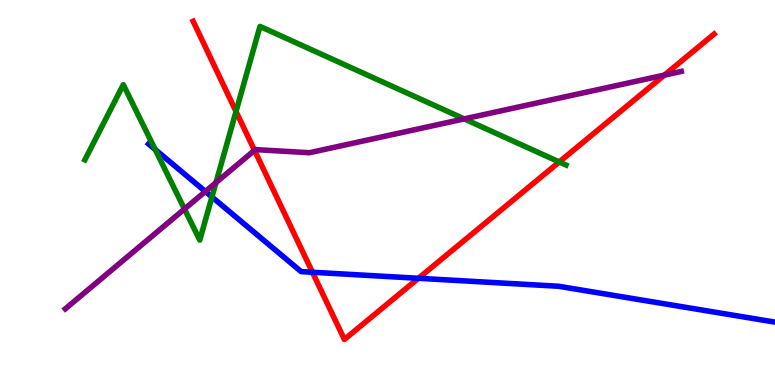[{'lines': ['blue', 'red'], 'intersections': [{'x': 4.03, 'y': 2.93}, {'x': 5.4, 'y': 2.77}]}, {'lines': ['green', 'red'], 'intersections': [{'x': 3.05, 'y': 7.1}, {'x': 7.22, 'y': 5.79}]}, {'lines': ['purple', 'red'], 'intersections': [{'x': 3.28, 'y': 6.1}, {'x': 8.57, 'y': 8.05}]}, {'lines': ['blue', 'green'], 'intersections': [{'x': 2.0, 'y': 6.12}, {'x': 2.73, 'y': 4.88}]}, {'lines': ['blue', 'purple'], 'intersections': [{'x': 2.65, 'y': 5.03}]}, {'lines': ['green', 'purple'], 'intersections': [{'x': 2.38, 'y': 4.57}, {'x': 2.79, 'y': 5.26}, {'x': 5.99, 'y': 6.91}]}]